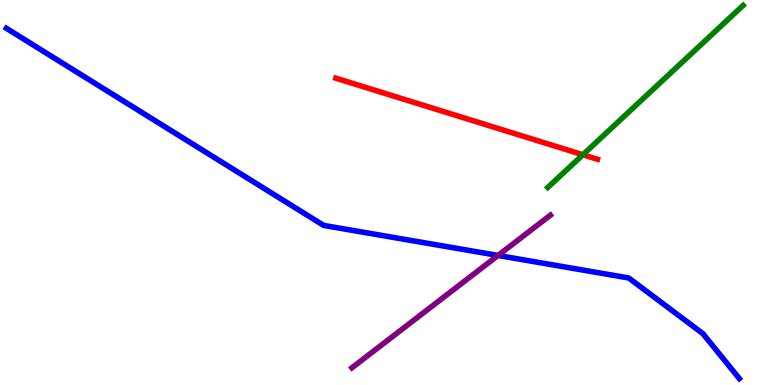[{'lines': ['blue', 'red'], 'intersections': []}, {'lines': ['green', 'red'], 'intersections': [{'x': 7.52, 'y': 5.98}]}, {'lines': ['purple', 'red'], 'intersections': []}, {'lines': ['blue', 'green'], 'intersections': []}, {'lines': ['blue', 'purple'], 'intersections': [{'x': 6.43, 'y': 3.36}]}, {'lines': ['green', 'purple'], 'intersections': []}]